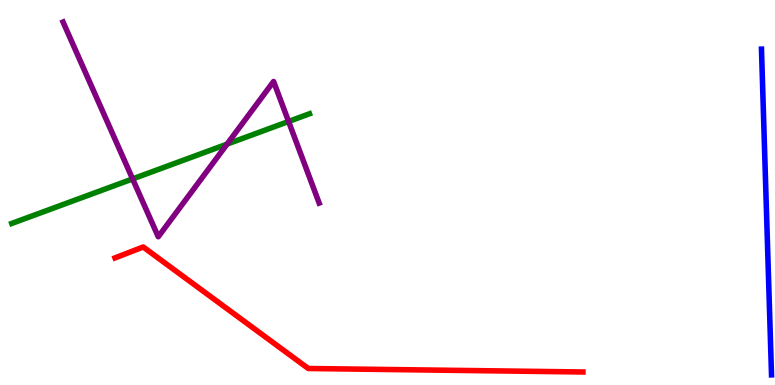[{'lines': ['blue', 'red'], 'intersections': []}, {'lines': ['green', 'red'], 'intersections': []}, {'lines': ['purple', 'red'], 'intersections': []}, {'lines': ['blue', 'green'], 'intersections': []}, {'lines': ['blue', 'purple'], 'intersections': []}, {'lines': ['green', 'purple'], 'intersections': [{'x': 1.71, 'y': 5.35}, {'x': 2.93, 'y': 6.26}, {'x': 3.72, 'y': 6.84}]}]